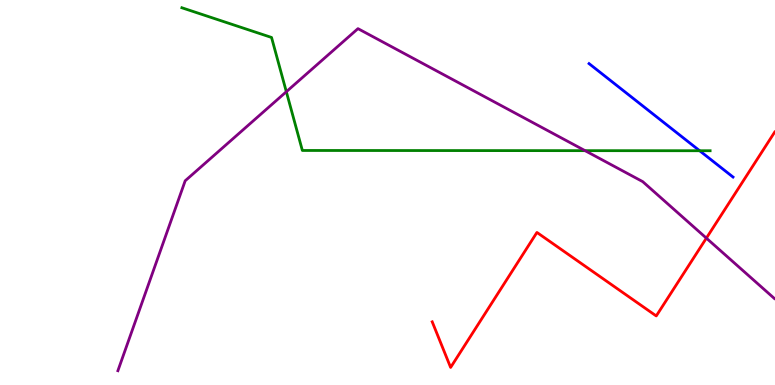[{'lines': ['blue', 'red'], 'intersections': []}, {'lines': ['green', 'red'], 'intersections': []}, {'lines': ['purple', 'red'], 'intersections': [{'x': 9.11, 'y': 3.81}]}, {'lines': ['blue', 'green'], 'intersections': [{'x': 9.03, 'y': 6.08}]}, {'lines': ['blue', 'purple'], 'intersections': []}, {'lines': ['green', 'purple'], 'intersections': [{'x': 3.69, 'y': 7.62}, {'x': 7.55, 'y': 6.09}]}]